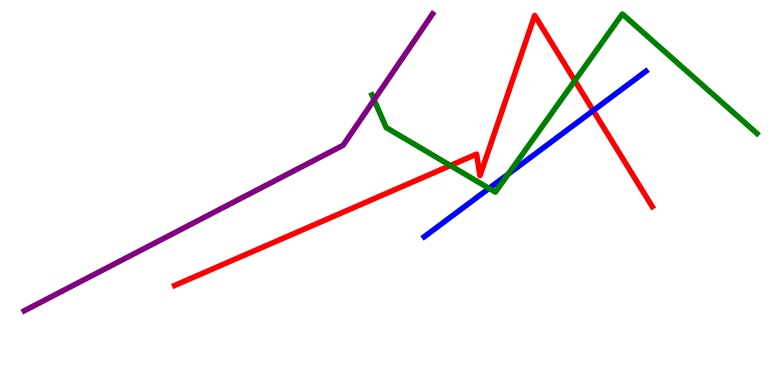[{'lines': ['blue', 'red'], 'intersections': [{'x': 7.65, 'y': 7.13}]}, {'lines': ['green', 'red'], 'intersections': [{'x': 5.81, 'y': 5.7}, {'x': 7.42, 'y': 7.9}]}, {'lines': ['purple', 'red'], 'intersections': []}, {'lines': ['blue', 'green'], 'intersections': [{'x': 6.31, 'y': 5.11}, {'x': 6.56, 'y': 5.48}]}, {'lines': ['blue', 'purple'], 'intersections': []}, {'lines': ['green', 'purple'], 'intersections': [{'x': 4.83, 'y': 7.41}]}]